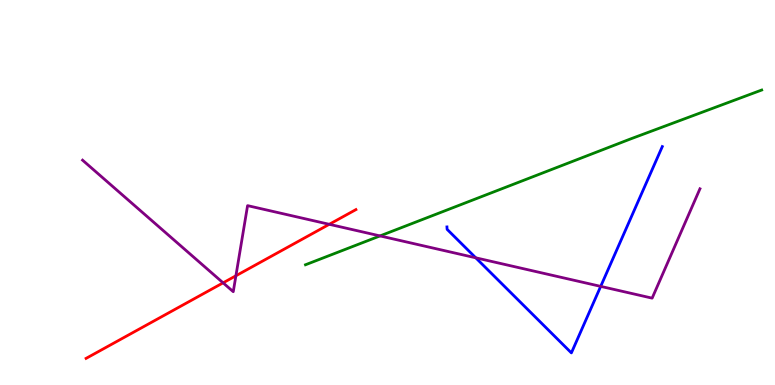[{'lines': ['blue', 'red'], 'intersections': []}, {'lines': ['green', 'red'], 'intersections': []}, {'lines': ['purple', 'red'], 'intersections': [{'x': 2.88, 'y': 2.65}, {'x': 3.04, 'y': 2.84}, {'x': 4.25, 'y': 4.17}]}, {'lines': ['blue', 'green'], 'intersections': []}, {'lines': ['blue', 'purple'], 'intersections': [{'x': 6.14, 'y': 3.3}, {'x': 7.75, 'y': 2.56}]}, {'lines': ['green', 'purple'], 'intersections': [{'x': 4.9, 'y': 3.87}]}]